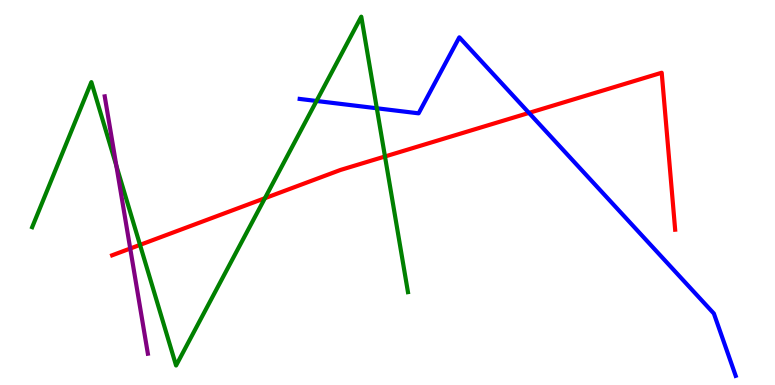[{'lines': ['blue', 'red'], 'intersections': [{'x': 6.83, 'y': 7.07}]}, {'lines': ['green', 'red'], 'intersections': [{'x': 1.81, 'y': 3.64}, {'x': 3.42, 'y': 4.85}, {'x': 4.97, 'y': 5.94}]}, {'lines': ['purple', 'red'], 'intersections': [{'x': 1.68, 'y': 3.54}]}, {'lines': ['blue', 'green'], 'intersections': [{'x': 4.08, 'y': 7.38}, {'x': 4.86, 'y': 7.19}]}, {'lines': ['blue', 'purple'], 'intersections': []}, {'lines': ['green', 'purple'], 'intersections': [{'x': 1.5, 'y': 5.7}]}]